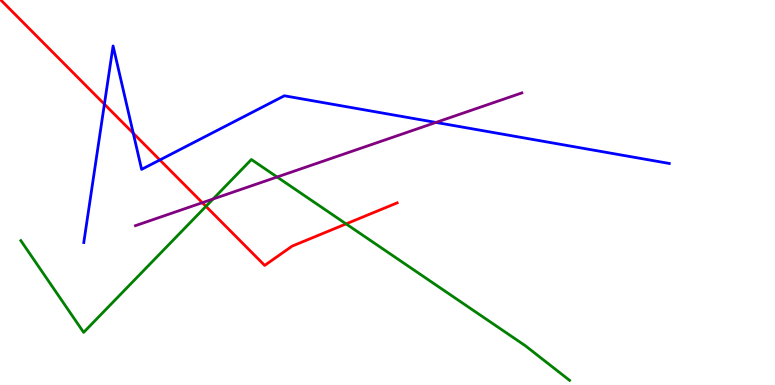[{'lines': ['blue', 'red'], 'intersections': [{'x': 1.35, 'y': 7.29}, {'x': 1.72, 'y': 6.54}, {'x': 2.06, 'y': 5.84}]}, {'lines': ['green', 'red'], 'intersections': [{'x': 2.66, 'y': 4.64}, {'x': 4.47, 'y': 4.18}]}, {'lines': ['purple', 'red'], 'intersections': [{'x': 2.61, 'y': 4.74}]}, {'lines': ['blue', 'green'], 'intersections': []}, {'lines': ['blue', 'purple'], 'intersections': [{'x': 5.63, 'y': 6.82}]}, {'lines': ['green', 'purple'], 'intersections': [{'x': 2.75, 'y': 4.83}, {'x': 3.58, 'y': 5.4}]}]